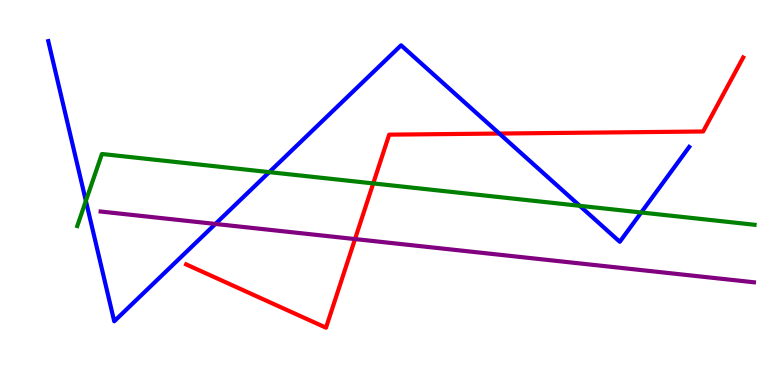[{'lines': ['blue', 'red'], 'intersections': [{'x': 6.44, 'y': 6.53}]}, {'lines': ['green', 'red'], 'intersections': [{'x': 4.82, 'y': 5.24}]}, {'lines': ['purple', 'red'], 'intersections': [{'x': 4.58, 'y': 3.79}]}, {'lines': ['blue', 'green'], 'intersections': [{'x': 1.11, 'y': 4.78}, {'x': 3.47, 'y': 5.53}, {'x': 7.48, 'y': 4.65}, {'x': 8.27, 'y': 4.48}]}, {'lines': ['blue', 'purple'], 'intersections': [{'x': 2.78, 'y': 4.18}]}, {'lines': ['green', 'purple'], 'intersections': []}]